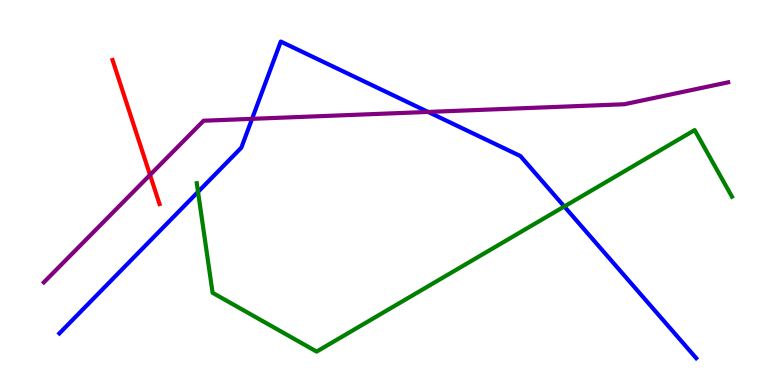[{'lines': ['blue', 'red'], 'intersections': []}, {'lines': ['green', 'red'], 'intersections': []}, {'lines': ['purple', 'red'], 'intersections': [{'x': 1.94, 'y': 5.46}]}, {'lines': ['blue', 'green'], 'intersections': [{'x': 2.56, 'y': 5.02}, {'x': 7.28, 'y': 4.64}]}, {'lines': ['blue', 'purple'], 'intersections': [{'x': 3.25, 'y': 6.91}, {'x': 5.52, 'y': 7.09}]}, {'lines': ['green', 'purple'], 'intersections': []}]